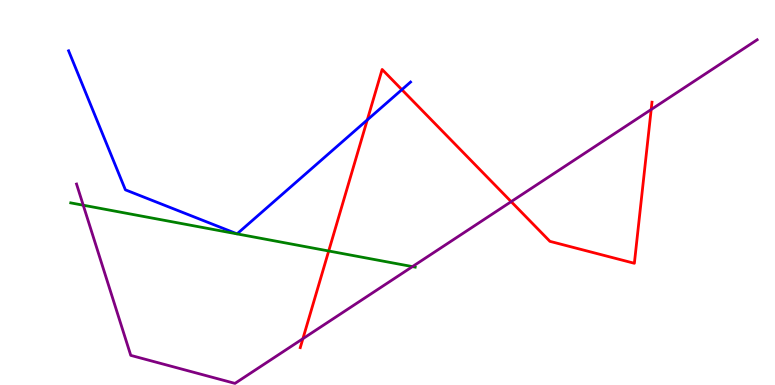[{'lines': ['blue', 'red'], 'intersections': [{'x': 4.74, 'y': 6.89}, {'x': 5.19, 'y': 7.67}]}, {'lines': ['green', 'red'], 'intersections': [{'x': 4.24, 'y': 3.48}]}, {'lines': ['purple', 'red'], 'intersections': [{'x': 3.91, 'y': 1.2}, {'x': 6.6, 'y': 4.76}, {'x': 8.4, 'y': 7.16}]}, {'lines': ['blue', 'green'], 'intersections': []}, {'lines': ['blue', 'purple'], 'intersections': []}, {'lines': ['green', 'purple'], 'intersections': [{'x': 1.07, 'y': 4.67}, {'x': 5.32, 'y': 3.08}]}]